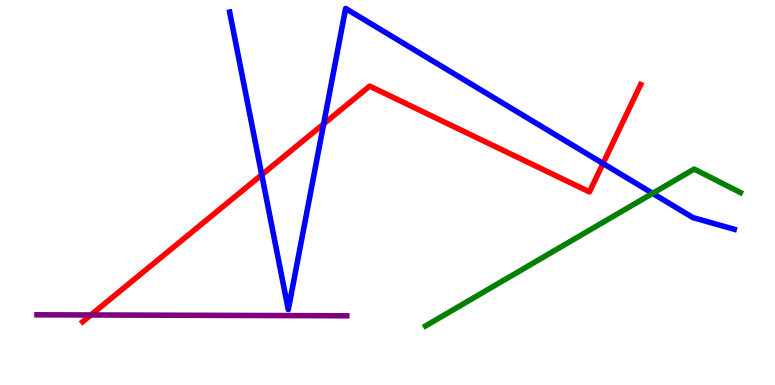[{'lines': ['blue', 'red'], 'intersections': [{'x': 3.38, 'y': 5.46}, {'x': 4.18, 'y': 6.78}, {'x': 7.78, 'y': 5.75}]}, {'lines': ['green', 'red'], 'intersections': []}, {'lines': ['purple', 'red'], 'intersections': [{'x': 1.17, 'y': 1.82}]}, {'lines': ['blue', 'green'], 'intersections': [{'x': 8.42, 'y': 4.98}]}, {'lines': ['blue', 'purple'], 'intersections': []}, {'lines': ['green', 'purple'], 'intersections': []}]